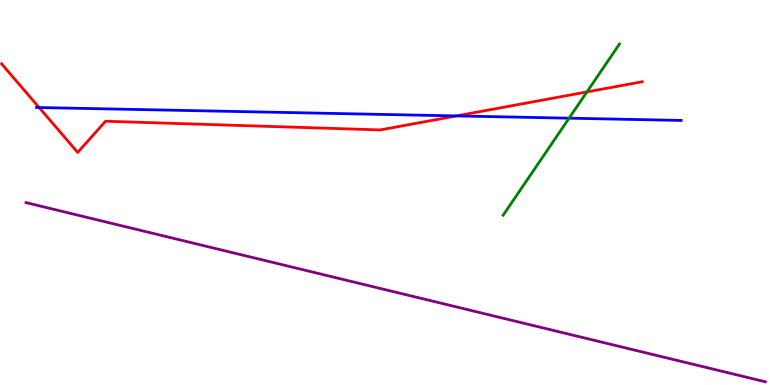[{'lines': ['blue', 'red'], 'intersections': [{'x': 0.505, 'y': 7.21}, {'x': 5.89, 'y': 6.99}]}, {'lines': ['green', 'red'], 'intersections': [{'x': 7.57, 'y': 7.61}]}, {'lines': ['purple', 'red'], 'intersections': []}, {'lines': ['blue', 'green'], 'intersections': [{'x': 7.34, 'y': 6.93}]}, {'lines': ['blue', 'purple'], 'intersections': []}, {'lines': ['green', 'purple'], 'intersections': []}]